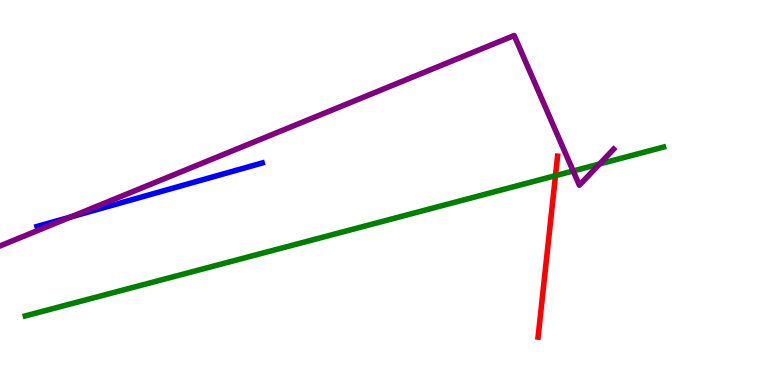[{'lines': ['blue', 'red'], 'intersections': []}, {'lines': ['green', 'red'], 'intersections': [{'x': 7.17, 'y': 5.44}]}, {'lines': ['purple', 'red'], 'intersections': []}, {'lines': ['blue', 'green'], 'intersections': []}, {'lines': ['blue', 'purple'], 'intersections': [{'x': 0.915, 'y': 4.37}]}, {'lines': ['green', 'purple'], 'intersections': [{'x': 7.4, 'y': 5.56}, {'x': 7.74, 'y': 5.74}]}]